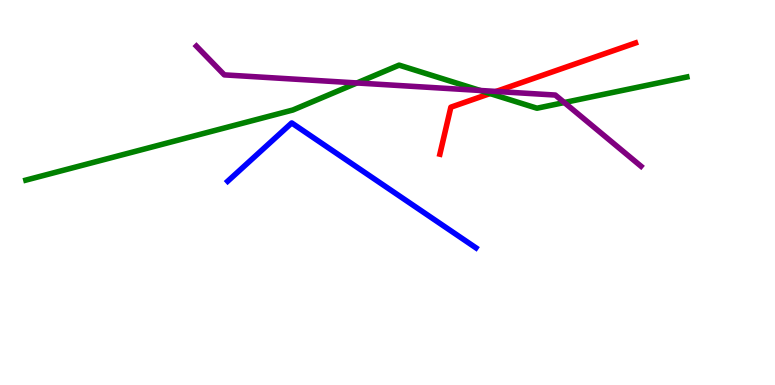[{'lines': ['blue', 'red'], 'intersections': []}, {'lines': ['green', 'red'], 'intersections': [{'x': 6.32, 'y': 7.57}]}, {'lines': ['purple', 'red'], 'intersections': [{'x': 6.4, 'y': 7.62}]}, {'lines': ['blue', 'green'], 'intersections': []}, {'lines': ['blue', 'purple'], 'intersections': []}, {'lines': ['green', 'purple'], 'intersections': [{'x': 4.61, 'y': 7.85}, {'x': 6.2, 'y': 7.65}, {'x': 7.28, 'y': 7.34}]}]